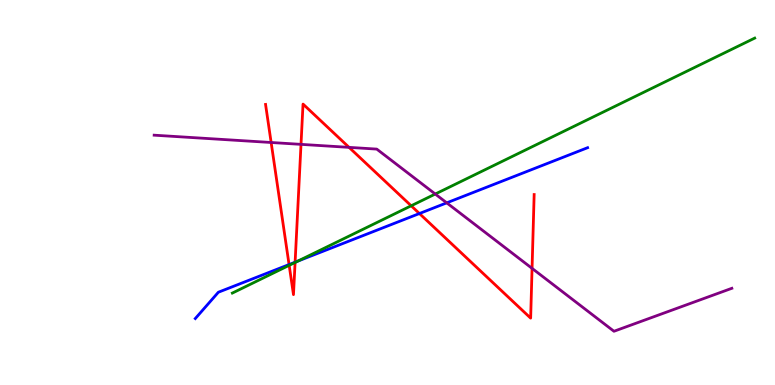[{'lines': ['blue', 'red'], 'intersections': [{'x': 3.73, 'y': 3.13}, {'x': 3.81, 'y': 3.19}, {'x': 5.41, 'y': 4.45}]}, {'lines': ['green', 'red'], 'intersections': [{'x': 3.73, 'y': 3.11}, {'x': 3.81, 'y': 3.18}, {'x': 5.31, 'y': 4.65}]}, {'lines': ['purple', 'red'], 'intersections': [{'x': 3.5, 'y': 6.3}, {'x': 3.88, 'y': 6.25}, {'x': 4.5, 'y': 6.17}, {'x': 6.87, 'y': 3.03}]}, {'lines': ['blue', 'green'], 'intersections': [{'x': 3.84, 'y': 3.22}]}, {'lines': ['blue', 'purple'], 'intersections': [{'x': 5.76, 'y': 4.73}]}, {'lines': ['green', 'purple'], 'intersections': [{'x': 5.62, 'y': 4.96}]}]